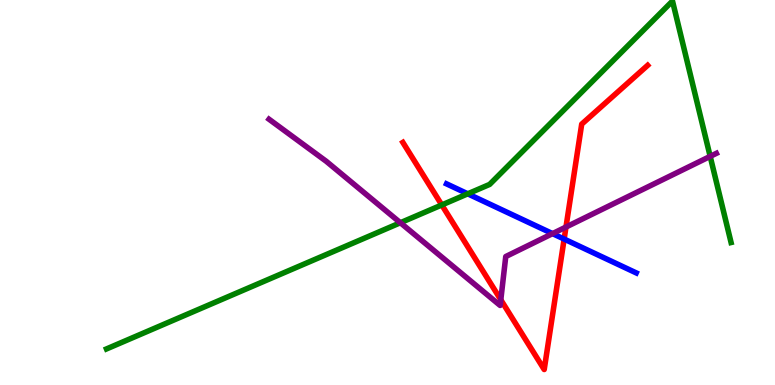[{'lines': ['blue', 'red'], 'intersections': [{'x': 7.28, 'y': 3.79}]}, {'lines': ['green', 'red'], 'intersections': [{'x': 5.7, 'y': 4.68}]}, {'lines': ['purple', 'red'], 'intersections': [{'x': 6.46, 'y': 2.21}, {'x': 7.3, 'y': 4.1}]}, {'lines': ['blue', 'green'], 'intersections': [{'x': 6.04, 'y': 4.97}]}, {'lines': ['blue', 'purple'], 'intersections': [{'x': 7.13, 'y': 3.93}]}, {'lines': ['green', 'purple'], 'intersections': [{'x': 5.17, 'y': 4.21}, {'x': 9.16, 'y': 5.94}]}]